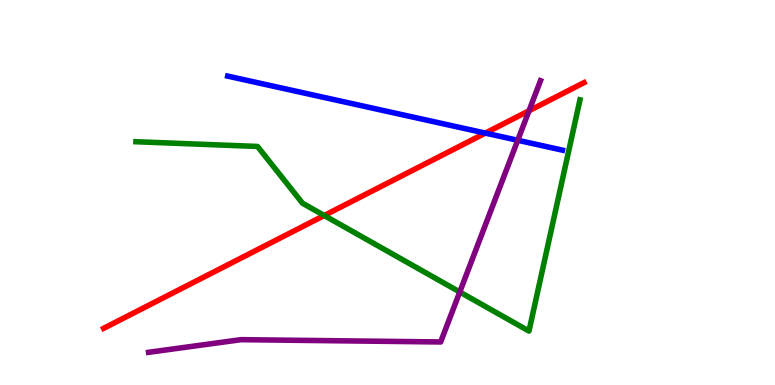[{'lines': ['blue', 'red'], 'intersections': [{'x': 6.26, 'y': 6.54}]}, {'lines': ['green', 'red'], 'intersections': [{'x': 4.18, 'y': 4.4}]}, {'lines': ['purple', 'red'], 'intersections': [{'x': 6.83, 'y': 7.12}]}, {'lines': ['blue', 'green'], 'intersections': []}, {'lines': ['blue', 'purple'], 'intersections': [{'x': 6.68, 'y': 6.36}]}, {'lines': ['green', 'purple'], 'intersections': [{'x': 5.93, 'y': 2.42}]}]